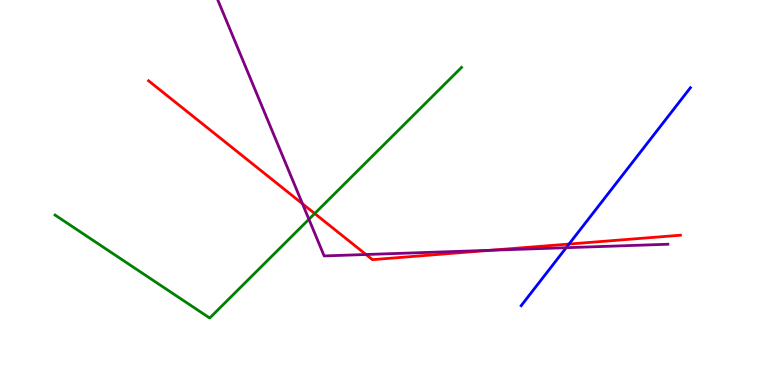[{'lines': ['blue', 'red'], 'intersections': [{'x': 7.34, 'y': 3.66}]}, {'lines': ['green', 'red'], 'intersections': [{'x': 4.06, 'y': 4.45}]}, {'lines': ['purple', 'red'], 'intersections': [{'x': 3.9, 'y': 4.71}, {'x': 4.72, 'y': 3.39}, {'x': 6.33, 'y': 3.5}]}, {'lines': ['blue', 'green'], 'intersections': []}, {'lines': ['blue', 'purple'], 'intersections': [{'x': 7.31, 'y': 3.57}]}, {'lines': ['green', 'purple'], 'intersections': [{'x': 3.99, 'y': 4.3}]}]